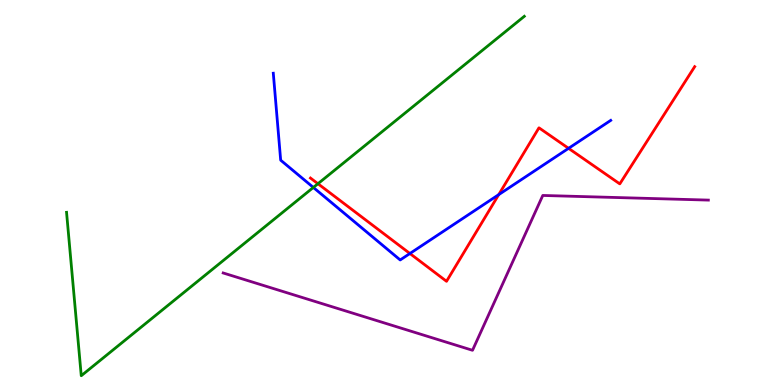[{'lines': ['blue', 'red'], 'intersections': [{'x': 5.29, 'y': 3.42}, {'x': 6.44, 'y': 4.94}, {'x': 7.34, 'y': 6.15}]}, {'lines': ['green', 'red'], 'intersections': [{'x': 4.1, 'y': 5.23}]}, {'lines': ['purple', 'red'], 'intersections': []}, {'lines': ['blue', 'green'], 'intersections': [{'x': 4.04, 'y': 5.13}]}, {'lines': ['blue', 'purple'], 'intersections': []}, {'lines': ['green', 'purple'], 'intersections': []}]